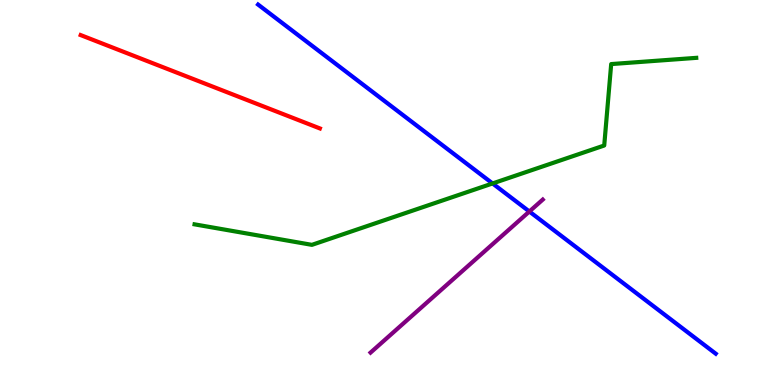[{'lines': ['blue', 'red'], 'intersections': []}, {'lines': ['green', 'red'], 'intersections': []}, {'lines': ['purple', 'red'], 'intersections': []}, {'lines': ['blue', 'green'], 'intersections': [{'x': 6.36, 'y': 5.24}]}, {'lines': ['blue', 'purple'], 'intersections': [{'x': 6.83, 'y': 4.51}]}, {'lines': ['green', 'purple'], 'intersections': []}]